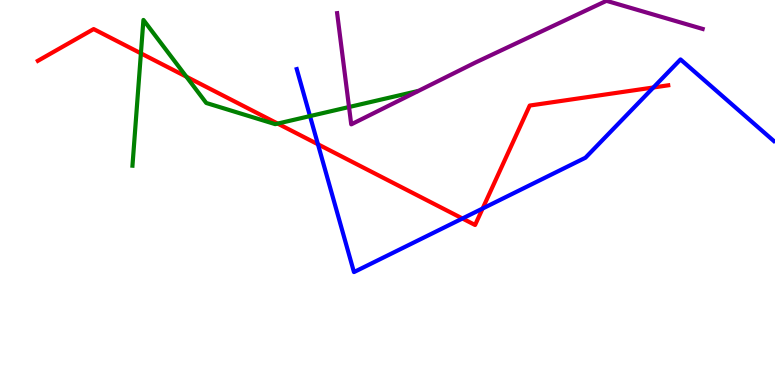[{'lines': ['blue', 'red'], 'intersections': [{'x': 4.1, 'y': 6.25}, {'x': 5.97, 'y': 4.32}, {'x': 6.23, 'y': 4.58}, {'x': 8.43, 'y': 7.73}]}, {'lines': ['green', 'red'], 'intersections': [{'x': 1.82, 'y': 8.61}, {'x': 2.4, 'y': 8.01}, {'x': 3.58, 'y': 6.79}]}, {'lines': ['purple', 'red'], 'intersections': []}, {'lines': ['blue', 'green'], 'intersections': [{'x': 4.0, 'y': 6.98}]}, {'lines': ['blue', 'purple'], 'intersections': []}, {'lines': ['green', 'purple'], 'intersections': [{'x': 4.5, 'y': 7.22}]}]